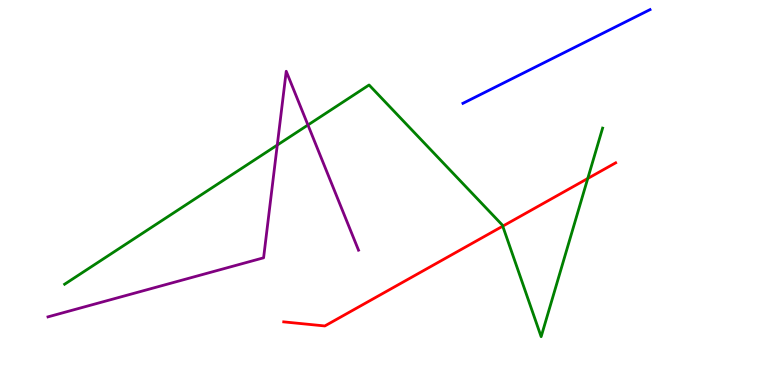[{'lines': ['blue', 'red'], 'intersections': []}, {'lines': ['green', 'red'], 'intersections': [{'x': 6.49, 'y': 4.13}, {'x': 7.58, 'y': 5.36}]}, {'lines': ['purple', 'red'], 'intersections': []}, {'lines': ['blue', 'green'], 'intersections': []}, {'lines': ['blue', 'purple'], 'intersections': []}, {'lines': ['green', 'purple'], 'intersections': [{'x': 3.58, 'y': 6.23}, {'x': 3.97, 'y': 6.75}]}]